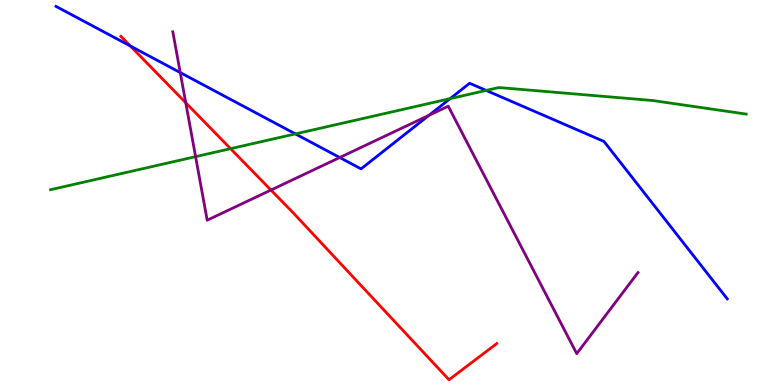[{'lines': ['blue', 'red'], 'intersections': [{'x': 1.68, 'y': 8.81}]}, {'lines': ['green', 'red'], 'intersections': [{'x': 2.98, 'y': 6.14}]}, {'lines': ['purple', 'red'], 'intersections': [{'x': 2.4, 'y': 7.33}, {'x': 3.5, 'y': 5.06}]}, {'lines': ['blue', 'green'], 'intersections': [{'x': 3.81, 'y': 6.52}, {'x': 5.81, 'y': 7.44}, {'x': 6.27, 'y': 7.65}]}, {'lines': ['blue', 'purple'], 'intersections': [{'x': 2.33, 'y': 8.12}, {'x': 4.38, 'y': 5.91}, {'x': 5.54, 'y': 7.01}]}, {'lines': ['green', 'purple'], 'intersections': [{'x': 2.52, 'y': 5.93}]}]